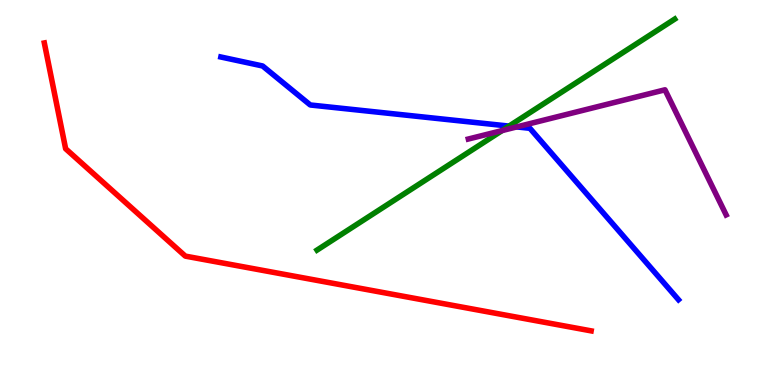[{'lines': ['blue', 'red'], 'intersections': []}, {'lines': ['green', 'red'], 'intersections': []}, {'lines': ['purple', 'red'], 'intersections': []}, {'lines': ['blue', 'green'], 'intersections': [{'x': 6.57, 'y': 6.72}]}, {'lines': ['blue', 'purple'], 'intersections': [{'x': 6.67, 'y': 6.7}]}, {'lines': ['green', 'purple'], 'intersections': [{'x': 6.48, 'y': 6.61}]}]